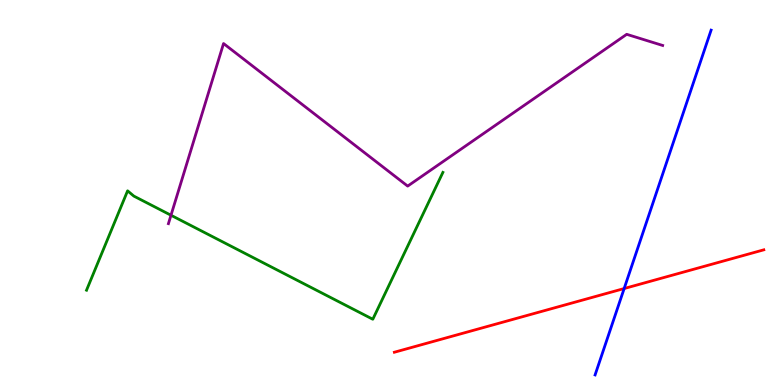[{'lines': ['blue', 'red'], 'intersections': [{'x': 8.05, 'y': 2.51}]}, {'lines': ['green', 'red'], 'intersections': []}, {'lines': ['purple', 'red'], 'intersections': []}, {'lines': ['blue', 'green'], 'intersections': []}, {'lines': ['blue', 'purple'], 'intersections': []}, {'lines': ['green', 'purple'], 'intersections': [{'x': 2.21, 'y': 4.41}]}]